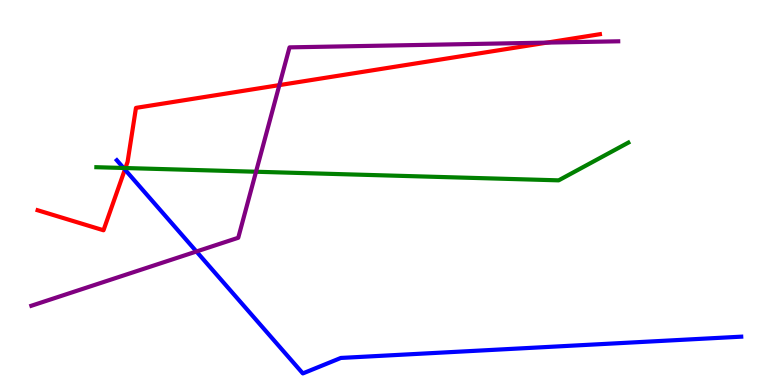[{'lines': ['blue', 'red'], 'intersections': [{'x': 1.61, 'y': 5.6}]}, {'lines': ['green', 'red'], 'intersections': [{'x': 1.62, 'y': 5.64}]}, {'lines': ['purple', 'red'], 'intersections': [{'x': 3.6, 'y': 7.79}, {'x': 7.06, 'y': 8.89}]}, {'lines': ['blue', 'green'], 'intersections': [{'x': 1.59, 'y': 5.64}]}, {'lines': ['blue', 'purple'], 'intersections': [{'x': 2.53, 'y': 3.47}]}, {'lines': ['green', 'purple'], 'intersections': [{'x': 3.3, 'y': 5.54}]}]